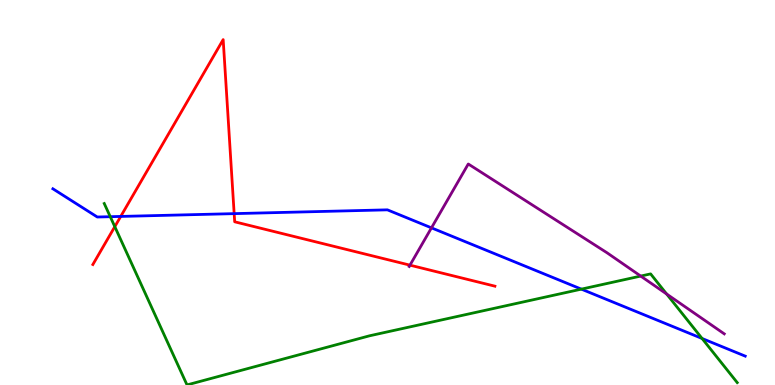[{'lines': ['blue', 'red'], 'intersections': [{'x': 1.56, 'y': 4.38}, {'x': 3.02, 'y': 4.45}]}, {'lines': ['green', 'red'], 'intersections': [{'x': 1.48, 'y': 4.11}]}, {'lines': ['purple', 'red'], 'intersections': [{'x': 5.29, 'y': 3.11}]}, {'lines': ['blue', 'green'], 'intersections': [{'x': 1.42, 'y': 4.37}, {'x': 7.5, 'y': 2.49}, {'x': 9.06, 'y': 1.21}]}, {'lines': ['blue', 'purple'], 'intersections': [{'x': 5.57, 'y': 4.08}]}, {'lines': ['green', 'purple'], 'intersections': [{'x': 8.27, 'y': 2.83}, {'x': 8.6, 'y': 2.36}]}]